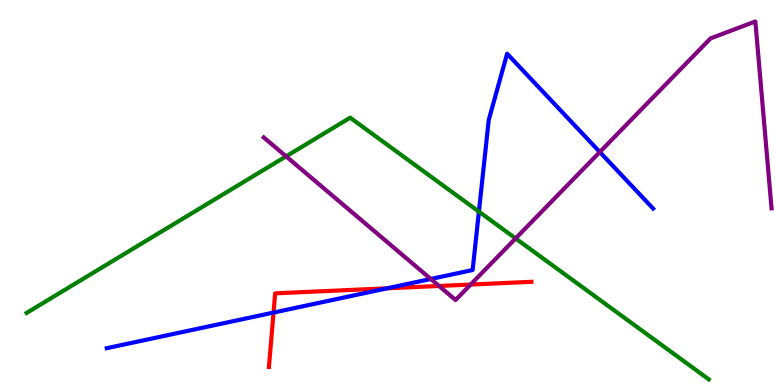[{'lines': ['blue', 'red'], 'intersections': [{'x': 3.53, 'y': 1.88}, {'x': 5.0, 'y': 2.51}]}, {'lines': ['green', 'red'], 'intersections': []}, {'lines': ['purple', 'red'], 'intersections': [{'x': 5.66, 'y': 2.57}, {'x': 6.07, 'y': 2.61}]}, {'lines': ['blue', 'green'], 'intersections': [{'x': 6.18, 'y': 4.5}]}, {'lines': ['blue', 'purple'], 'intersections': [{'x': 5.56, 'y': 2.75}, {'x': 7.74, 'y': 6.05}]}, {'lines': ['green', 'purple'], 'intersections': [{'x': 3.69, 'y': 5.94}, {'x': 6.65, 'y': 3.81}]}]